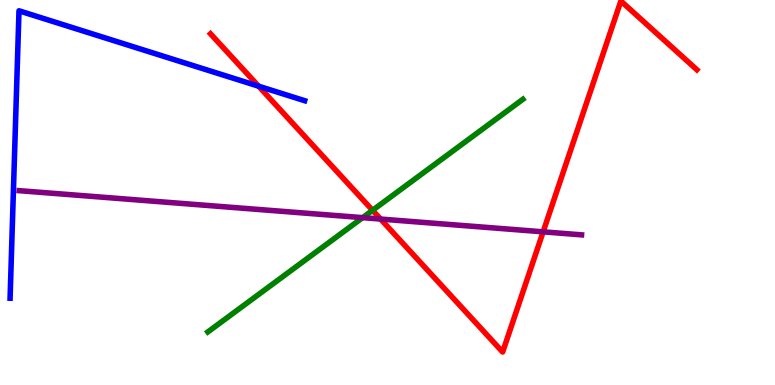[{'lines': ['blue', 'red'], 'intersections': [{'x': 3.34, 'y': 7.76}]}, {'lines': ['green', 'red'], 'intersections': [{'x': 4.81, 'y': 4.54}]}, {'lines': ['purple', 'red'], 'intersections': [{'x': 4.91, 'y': 4.31}, {'x': 7.01, 'y': 3.98}]}, {'lines': ['blue', 'green'], 'intersections': []}, {'lines': ['blue', 'purple'], 'intersections': []}, {'lines': ['green', 'purple'], 'intersections': [{'x': 4.68, 'y': 4.35}]}]